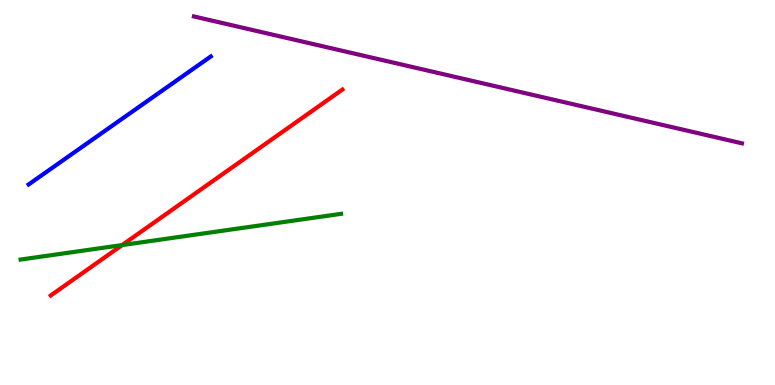[{'lines': ['blue', 'red'], 'intersections': []}, {'lines': ['green', 'red'], 'intersections': [{'x': 1.58, 'y': 3.63}]}, {'lines': ['purple', 'red'], 'intersections': []}, {'lines': ['blue', 'green'], 'intersections': []}, {'lines': ['blue', 'purple'], 'intersections': []}, {'lines': ['green', 'purple'], 'intersections': []}]